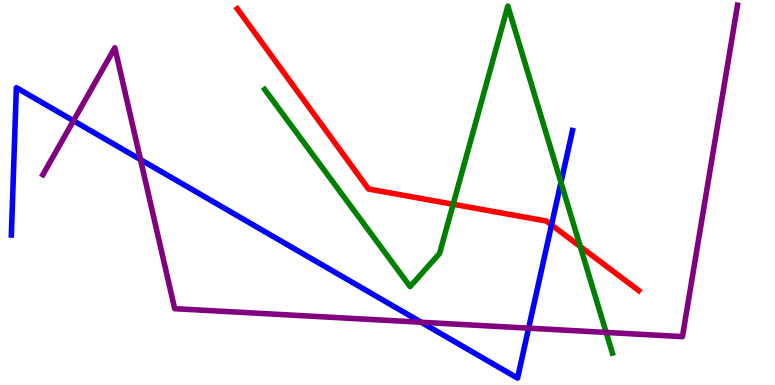[{'lines': ['blue', 'red'], 'intersections': [{'x': 7.12, 'y': 4.16}]}, {'lines': ['green', 'red'], 'intersections': [{'x': 5.85, 'y': 4.69}, {'x': 7.49, 'y': 3.6}]}, {'lines': ['purple', 'red'], 'intersections': []}, {'lines': ['blue', 'green'], 'intersections': [{'x': 7.24, 'y': 5.26}]}, {'lines': ['blue', 'purple'], 'intersections': [{'x': 0.948, 'y': 6.86}, {'x': 1.81, 'y': 5.85}, {'x': 5.43, 'y': 1.63}, {'x': 6.82, 'y': 1.48}]}, {'lines': ['green', 'purple'], 'intersections': [{'x': 7.82, 'y': 1.37}]}]